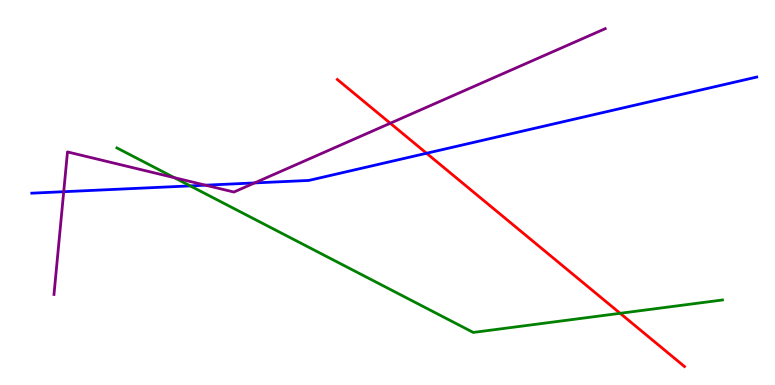[{'lines': ['blue', 'red'], 'intersections': [{'x': 5.5, 'y': 6.02}]}, {'lines': ['green', 'red'], 'intersections': [{'x': 8.0, 'y': 1.86}]}, {'lines': ['purple', 'red'], 'intersections': [{'x': 5.04, 'y': 6.8}]}, {'lines': ['blue', 'green'], 'intersections': [{'x': 2.45, 'y': 5.17}]}, {'lines': ['blue', 'purple'], 'intersections': [{'x': 0.822, 'y': 5.02}, {'x': 2.65, 'y': 5.19}, {'x': 3.29, 'y': 5.25}]}, {'lines': ['green', 'purple'], 'intersections': [{'x': 2.25, 'y': 5.38}]}]